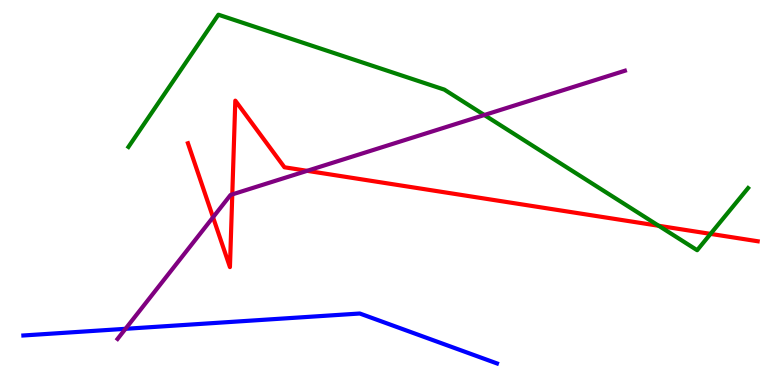[{'lines': ['blue', 'red'], 'intersections': []}, {'lines': ['green', 'red'], 'intersections': [{'x': 8.5, 'y': 4.14}, {'x': 9.17, 'y': 3.93}]}, {'lines': ['purple', 'red'], 'intersections': [{'x': 2.75, 'y': 4.36}, {'x': 3.0, 'y': 4.95}, {'x': 3.96, 'y': 5.56}]}, {'lines': ['blue', 'green'], 'intersections': []}, {'lines': ['blue', 'purple'], 'intersections': [{'x': 1.62, 'y': 1.46}]}, {'lines': ['green', 'purple'], 'intersections': [{'x': 6.25, 'y': 7.01}]}]